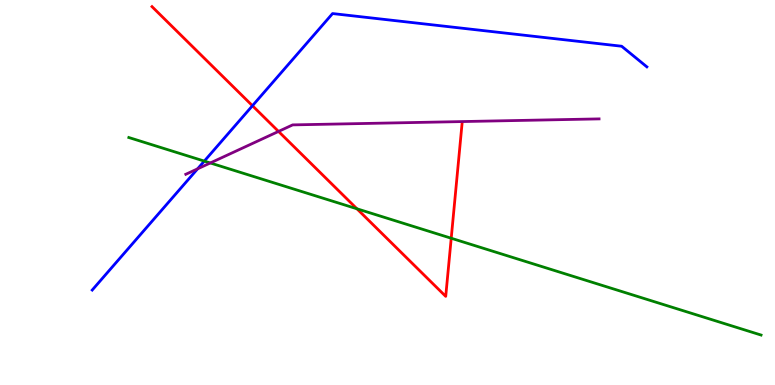[{'lines': ['blue', 'red'], 'intersections': [{'x': 3.26, 'y': 7.25}]}, {'lines': ['green', 'red'], 'intersections': [{'x': 4.61, 'y': 4.58}, {'x': 5.82, 'y': 3.81}]}, {'lines': ['purple', 'red'], 'intersections': [{'x': 3.59, 'y': 6.59}]}, {'lines': ['blue', 'green'], 'intersections': [{'x': 2.64, 'y': 5.82}]}, {'lines': ['blue', 'purple'], 'intersections': [{'x': 2.55, 'y': 5.61}]}, {'lines': ['green', 'purple'], 'intersections': [{'x': 2.71, 'y': 5.77}]}]